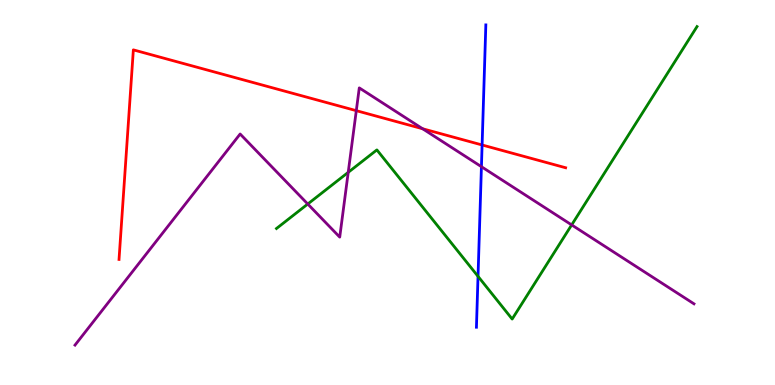[{'lines': ['blue', 'red'], 'intersections': [{'x': 6.22, 'y': 6.23}]}, {'lines': ['green', 'red'], 'intersections': []}, {'lines': ['purple', 'red'], 'intersections': [{'x': 4.6, 'y': 7.13}, {'x': 5.45, 'y': 6.66}]}, {'lines': ['blue', 'green'], 'intersections': [{'x': 6.17, 'y': 2.82}]}, {'lines': ['blue', 'purple'], 'intersections': [{'x': 6.21, 'y': 5.67}]}, {'lines': ['green', 'purple'], 'intersections': [{'x': 3.97, 'y': 4.7}, {'x': 4.49, 'y': 5.52}, {'x': 7.38, 'y': 4.16}]}]